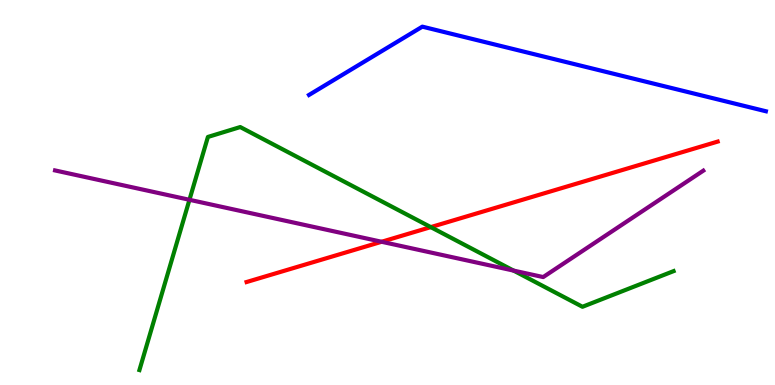[{'lines': ['blue', 'red'], 'intersections': []}, {'lines': ['green', 'red'], 'intersections': [{'x': 5.56, 'y': 4.1}]}, {'lines': ['purple', 'red'], 'intersections': [{'x': 4.92, 'y': 3.72}]}, {'lines': ['blue', 'green'], 'intersections': []}, {'lines': ['blue', 'purple'], 'intersections': []}, {'lines': ['green', 'purple'], 'intersections': [{'x': 2.44, 'y': 4.81}, {'x': 6.63, 'y': 2.97}]}]